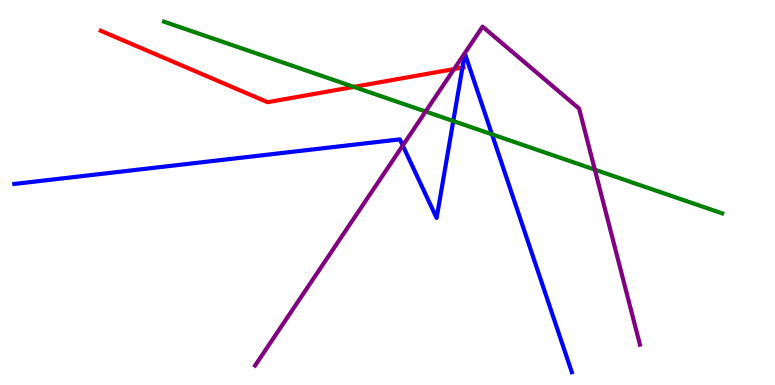[{'lines': ['blue', 'red'], 'intersections': [{'x': 5.97, 'y': 8.24}]}, {'lines': ['green', 'red'], 'intersections': [{'x': 4.57, 'y': 7.74}]}, {'lines': ['purple', 'red'], 'intersections': [{'x': 5.86, 'y': 8.21}]}, {'lines': ['blue', 'green'], 'intersections': [{'x': 5.85, 'y': 6.86}, {'x': 6.35, 'y': 6.51}]}, {'lines': ['blue', 'purple'], 'intersections': [{'x': 5.2, 'y': 6.22}]}, {'lines': ['green', 'purple'], 'intersections': [{'x': 5.49, 'y': 7.1}, {'x': 7.68, 'y': 5.59}]}]